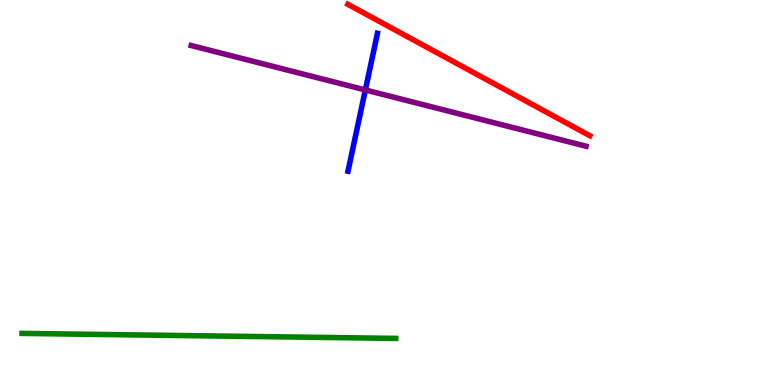[{'lines': ['blue', 'red'], 'intersections': []}, {'lines': ['green', 'red'], 'intersections': []}, {'lines': ['purple', 'red'], 'intersections': []}, {'lines': ['blue', 'green'], 'intersections': []}, {'lines': ['blue', 'purple'], 'intersections': [{'x': 4.71, 'y': 7.66}]}, {'lines': ['green', 'purple'], 'intersections': []}]